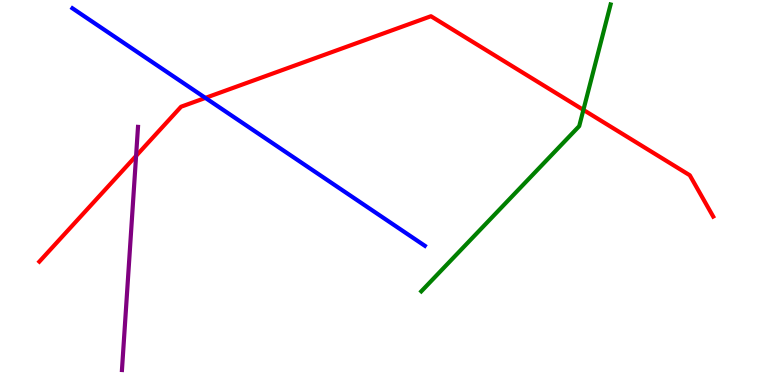[{'lines': ['blue', 'red'], 'intersections': [{'x': 2.65, 'y': 7.46}]}, {'lines': ['green', 'red'], 'intersections': [{'x': 7.53, 'y': 7.15}]}, {'lines': ['purple', 'red'], 'intersections': [{'x': 1.76, 'y': 5.95}]}, {'lines': ['blue', 'green'], 'intersections': []}, {'lines': ['blue', 'purple'], 'intersections': []}, {'lines': ['green', 'purple'], 'intersections': []}]